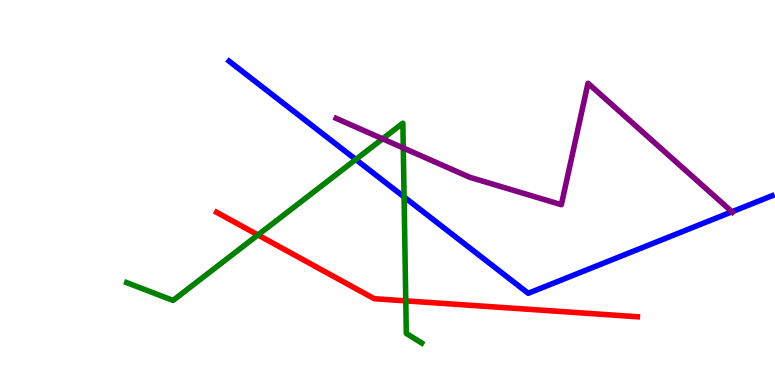[{'lines': ['blue', 'red'], 'intersections': []}, {'lines': ['green', 'red'], 'intersections': [{'x': 3.33, 'y': 3.9}, {'x': 5.24, 'y': 2.19}]}, {'lines': ['purple', 'red'], 'intersections': []}, {'lines': ['blue', 'green'], 'intersections': [{'x': 4.59, 'y': 5.86}, {'x': 5.21, 'y': 4.88}]}, {'lines': ['blue', 'purple'], 'intersections': [{'x': 9.44, 'y': 4.5}]}, {'lines': ['green', 'purple'], 'intersections': [{'x': 4.94, 'y': 6.39}, {'x': 5.2, 'y': 6.16}]}]